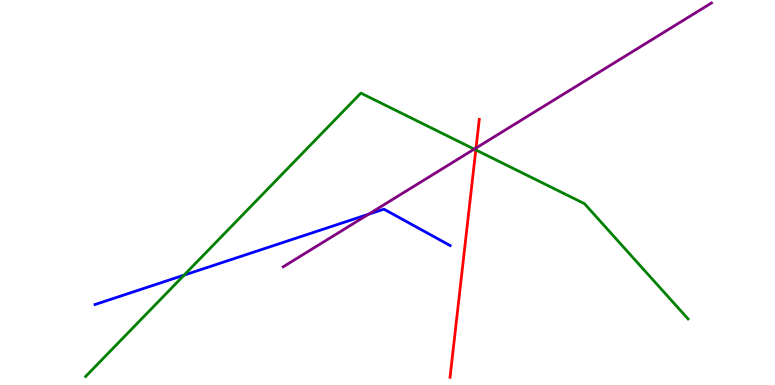[{'lines': ['blue', 'red'], 'intersections': []}, {'lines': ['green', 'red'], 'intersections': [{'x': 6.14, 'y': 6.11}]}, {'lines': ['purple', 'red'], 'intersections': [{'x': 6.14, 'y': 6.16}]}, {'lines': ['blue', 'green'], 'intersections': [{'x': 2.38, 'y': 2.85}]}, {'lines': ['blue', 'purple'], 'intersections': [{'x': 4.76, 'y': 4.44}]}, {'lines': ['green', 'purple'], 'intersections': [{'x': 6.12, 'y': 6.13}]}]